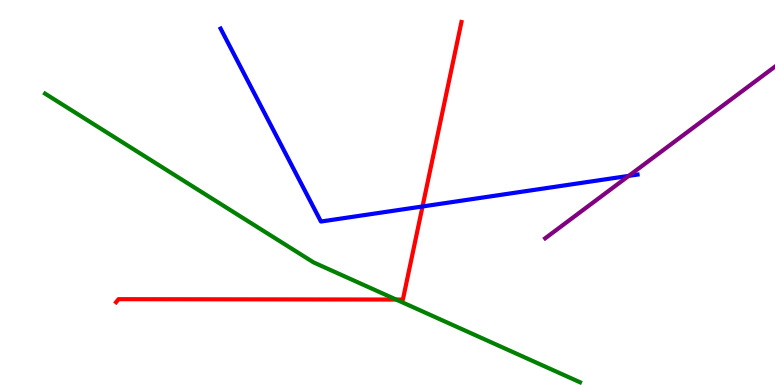[{'lines': ['blue', 'red'], 'intersections': [{'x': 5.45, 'y': 4.64}]}, {'lines': ['green', 'red'], 'intersections': [{'x': 5.11, 'y': 2.22}]}, {'lines': ['purple', 'red'], 'intersections': []}, {'lines': ['blue', 'green'], 'intersections': []}, {'lines': ['blue', 'purple'], 'intersections': [{'x': 8.11, 'y': 5.43}]}, {'lines': ['green', 'purple'], 'intersections': []}]